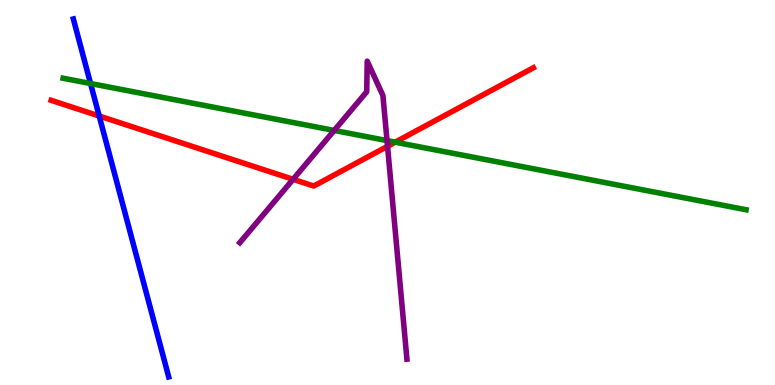[{'lines': ['blue', 'red'], 'intersections': [{'x': 1.28, 'y': 6.99}]}, {'lines': ['green', 'red'], 'intersections': [{'x': 5.1, 'y': 6.31}]}, {'lines': ['purple', 'red'], 'intersections': [{'x': 3.78, 'y': 5.34}, {'x': 5.0, 'y': 6.2}]}, {'lines': ['blue', 'green'], 'intersections': [{'x': 1.17, 'y': 7.83}]}, {'lines': ['blue', 'purple'], 'intersections': []}, {'lines': ['green', 'purple'], 'intersections': [{'x': 4.31, 'y': 6.61}, {'x': 4.99, 'y': 6.35}]}]